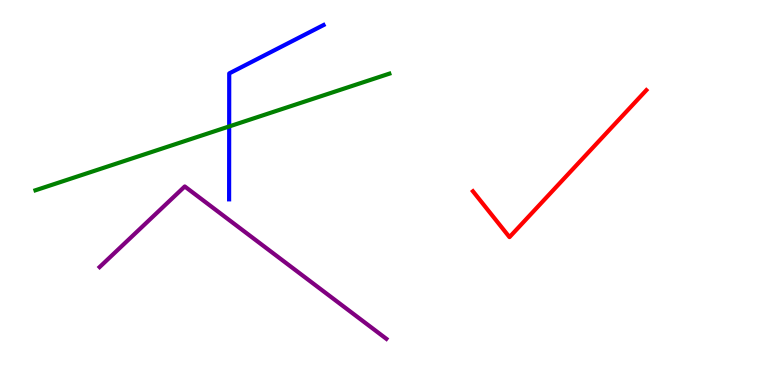[{'lines': ['blue', 'red'], 'intersections': []}, {'lines': ['green', 'red'], 'intersections': []}, {'lines': ['purple', 'red'], 'intersections': []}, {'lines': ['blue', 'green'], 'intersections': [{'x': 2.96, 'y': 6.72}]}, {'lines': ['blue', 'purple'], 'intersections': []}, {'lines': ['green', 'purple'], 'intersections': []}]